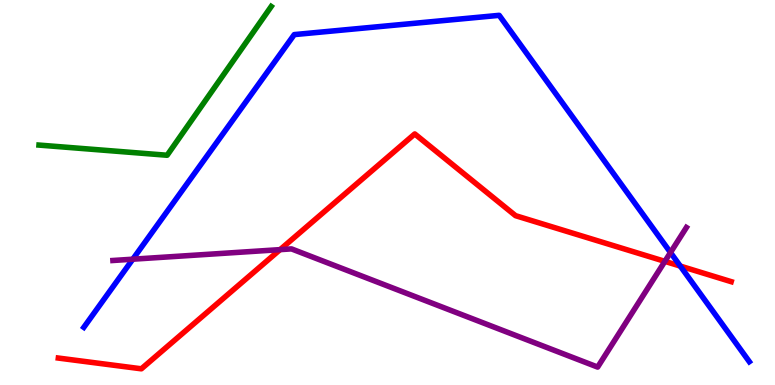[{'lines': ['blue', 'red'], 'intersections': [{'x': 8.78, 'y': 3.09}]}, {'lines': ['green', 'red'], 'intersections': []}, {'lines': ['purple', 'red'], 'intersections': [{'x': 3.61, 'y': 3.52}, {'x': 8.58, 'y': 3.21}]}, {'lines': ['blue', 'green'], 'intersections': []}, {'lines': ['blue', 'purple'], 'intersections': [{'x': 1.71, 'y': 3.27}, {'x': 8.65, 'y': 3.44}]}, {'lines': ['green', 'purple'], 'intersections': []}]